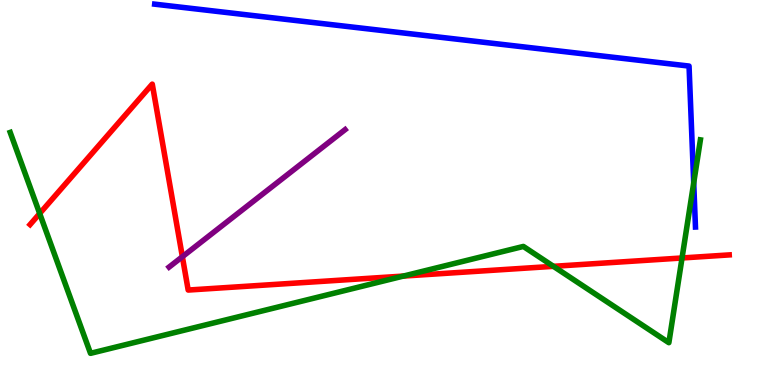[{'lines': ['blue', 'red'], 'intersections': []}, {'lines': ['green', 'red'], 'intersections': [{'x': 0.512, 'y': 4.45}, {'x': 5.2, 'y': 2.83}, {'x': 7.14, 'y': 3.08}, {'x': 8.8, 'y': 3.3}]}, {'lines': ['purple', 'red'], 'intersections': [{'x': 2.35, 'y': 3.33}]}, {'lines': ['blue', 'green'], 'intersections': [{'x': 8.95, 'y': 5.25}]}, {'lines': ['blue', 'purple'], 'intersections': []}, {'lines': ['green', 'purple'], 'intersections': []}]